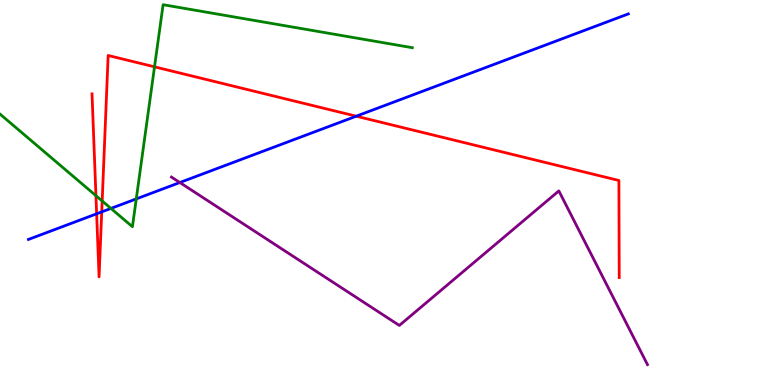[{'lines': ['blue', 'red'], 'intersections': [{'x': 1.25, 'y': 4.45}, {'x': 1.31, 'y': 4.5}, {'x': 4.6, 'y': 6.98}]}, {'lines': ['green', 'red'], 'intersections': [{'x': 1.24, 'y': 4.92}, {'x': 1.32, 'y': 4.78}, {'x': 1.99, 'y': 8.26}]}, {'lines': ['purple', 'red'], 'intersections': []}, {'lines': ['blue', 'green'], 'intersections': [{'x': 1.43, 'y': 4.59}, {'x': 1.76, 'y': 4.83}]}, {'lines': ['blue', 'purple'], 'intersections': [{'x': 2.32, 'y': 5.26}]}, {'lines': ['green', 'purple'], 'intersections': []}]